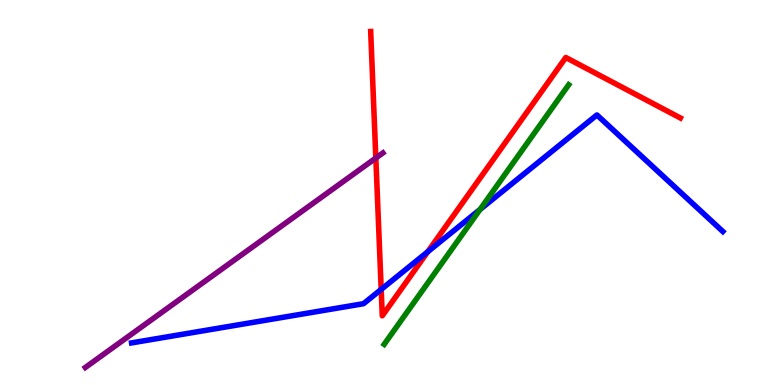[{'lines': ['blue', 'red'], 'intersections': [{'x': 4.92, 'y': 2.48}, {'x': 5.52, 'y': 3.46}]}, {'lines': ['green', 'red'], 'intersections': []}, {'lines': ['purple', 'red'], 'intersections': [{'x': 4.85, 'y': 5.9}]}, {'lines': ['blue', 'green'], 'intersections': [{'x': 6.19, 'y': 4.56}]}, {'lines': ['blue', 'purple'], 'intersections': []}, {'lines': ['green', 'purple'], 'intersections': []}]